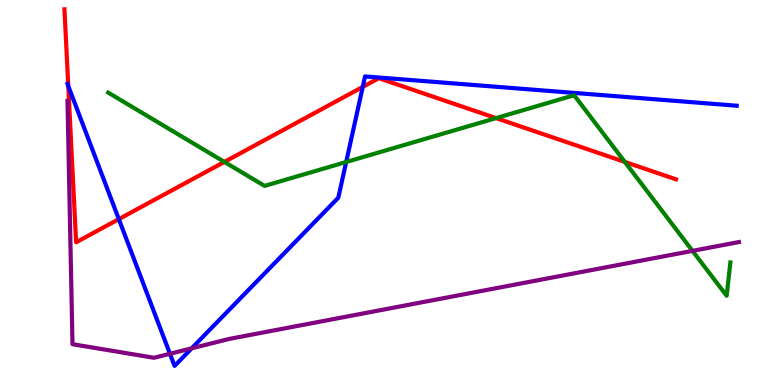[{'lines': ['blue', 'red'], 'intersections': [{'x': 0.881, 'y': 7.76}, {'x': 1.53, 'y': 4.31}, {'x': 4.68, 'y': 7.74}]}, {'lines': ['green', 'red'], 'intersections': [{'x': 2.9, 'y': 5.79}, {'x': 6.4, 'y': 6.93}, {'x': 8.06, 'y': 5.79}]}, {'lines': ['purple', 'red'], 'intersections': []}, {'lines': ['blue', 'green'], 'intersections': [{'x': 4.47, 'y': 5.79}]}, {'lines': ['blue', 'purple'], 'intersections': [{'x': 2.19, 'y': 0.811}, {'x': 2.47, 'y': 0.952}]}, {'lines': ['green', 'purple'], 'intersections': [{'x': 8.94, 'y': 3.48}]}]